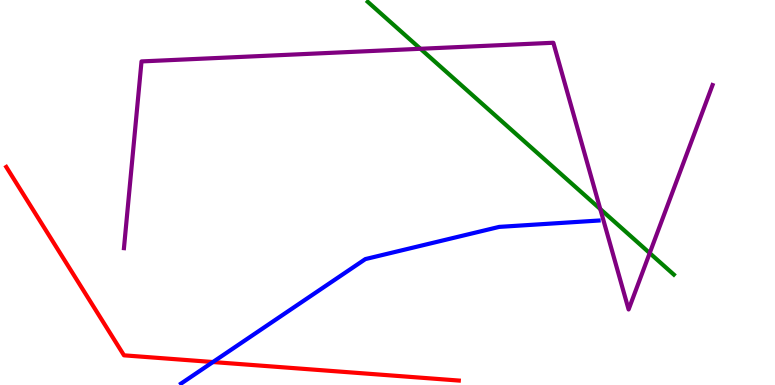[{'lines': ['blue', 'red'], 'intersections': [{'x': 2.75, 'y': 0.597}]}, {'lines': ['green', 'red'], 'intersections': []}, {'lines': ['purple', 'red'], 'intersections': []}, {'lines': ['blue', 'green'], 'intersections': []}, {'lines': ['blue', 'purple'], 'intersections': []}, {'lines': ['green', 'purple'], 'intersections': [{'x': 5.43, 'y': 8.73}, {'x': 7.75, 'y': 4.57}, {'x': 8.38, 'y': 3.43}]}]